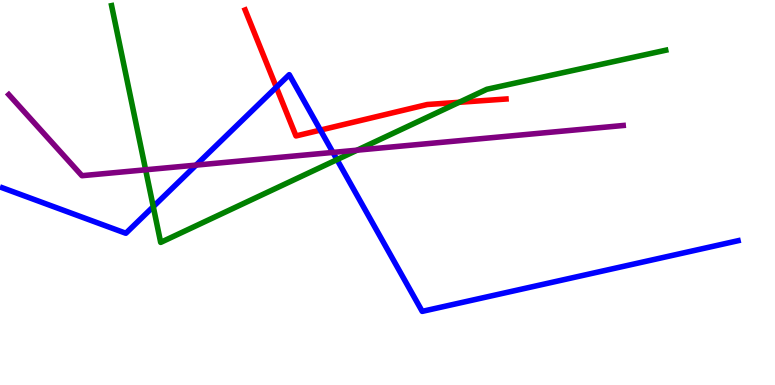[{'lines': ['blue', 'red'], 'intersections': [{'x': 3.57, 'y': 7.73}, {'x': 4.13, 'y': 6.62}]}, {'lines': ['green', 'red'], 'intersections': [{'x': 5.92, 'y': 7.34}]}, {'lines': ['purple', 'red'], 'intersections': []}, {'lines': ['blue', 'green'], 'intersections': [{'x': 1.98, 'y': 4.63}, {'x': 4.35, 'y': 5.85}]}, {'lines': ['blue', 'purple'], 'intersections': [{'x': 2.53, 'y': 5.71}, {'x': 4.3, 'y': 6.04}]}, {'lines': ['green', 'purple'], 'intersections': [{'x': 1.88, 'y': 5.59}, {'x': 4.61, 'y': 6.1}]}]